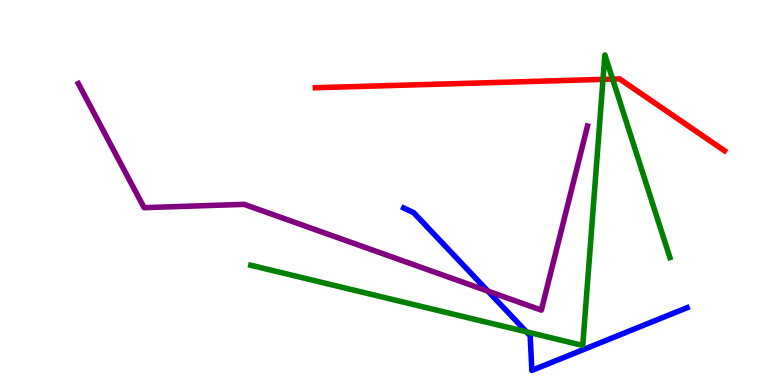[{'lines': ['blue', 'red'], 'intersections': []}, {'lines': ['green', 'red'], 'intersections': [{'x': 7.78, 'y': 7.94}, {'x': 7.9, 'y': 7.95}]}, {'lines': ['purple', 'red'], 'intersections': []}, {'lines': ['blue', 'green'], 'intersections': [{'x': 6.79, 'y': 1.38}]}, {'lines': ['blue', 'purple'], 'intersections': [{'x': 6.3, 'y': 2.44}]}, {'lines': ['green', 'purple'], 'intersections': []}]